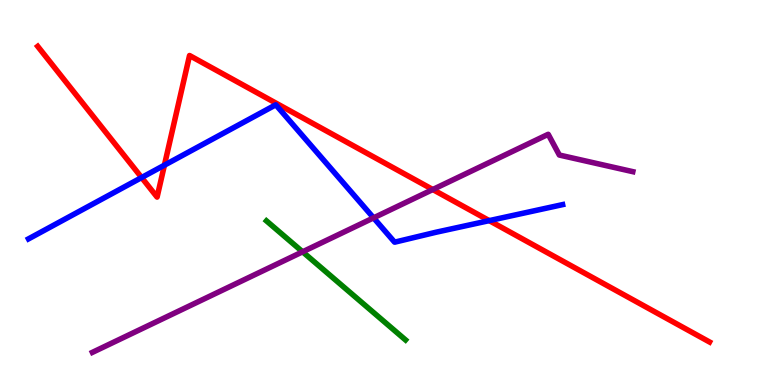[{'lines': ['blue', 'red'], 'intersections': [{'x': 1.83, 'y': 5.39}, {'x': 2.12, 'y': 5.71}, {'x': 6.31, 'y': 4.27}]}, {'lines': ['green', 'red'], 'intersections': []}, {'lines': ['purple', 'red'], 'intersections': [{'x': 5.58, 'y': 5.08}]}, {'lines': ['blue', 'green'], 'intersections': []}, {'lines': ['blue', 'purple'], 'intersections': [{'x': 4.82, 'y': 4.34}]}, {'lines': ['green', 'purple'], 'intersections': [{'x': 3.9, 'y': 3.46}]}]